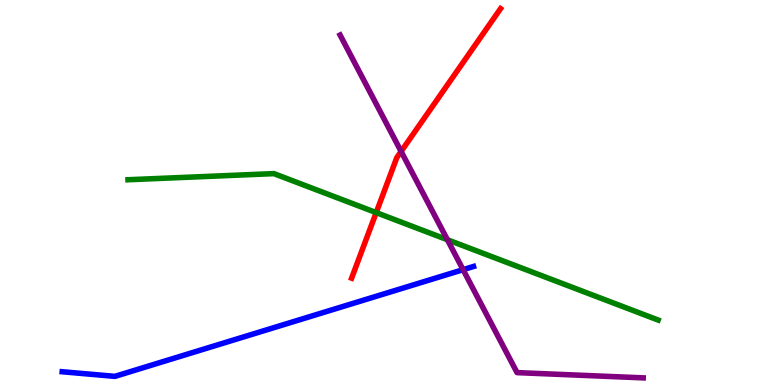[{'lines': ['blue', 'red'], 'intersections': []}, {'lines': ['green', 'red'], 'intersections': [{'x': 4.85, 'y': 4.48}]}, {'lines': ['purple', 'red'], 'intersections': [{'x': 5.18, 'y': 6.07}]}, {'lines': ['blue', 'green'], 'intersections': []}, {'lines': ['blue', 'purple'], 'intersections': [{'x': 5.98, 'y': 3.0}]}, {'lines': ['green', 'purple'], 'intersections': [{'x': 5.77, 'y': 3.77}]}]